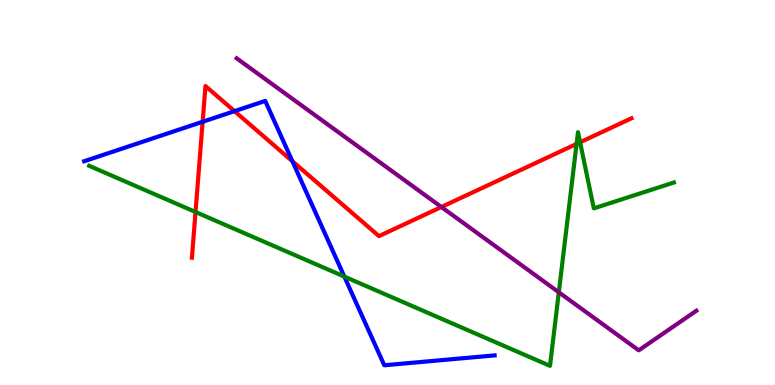[{'lines': ['blue', 'red'], 'intersections': [{'x': 2.61, 'y': 6.84}, {'x': 3.03, 'y': 7.11}, {'x': 3.77, 'y': 5.81}]}, {'lines': ['green', 'red'], 'intersections': [{'x': 2.52, 'y': 4.49}, {'x': 7.44, 'y': 6.26}, {'x': 7.49, 'y': 6.3}]}, {'lines': ['purple', 'red'], 'intersections': [{'x': 5.7, 'y': 4.62}]}, {'lines': ['blue', 'green'], 'intersections': [{'x': 4.44, 'y': 2.82}]}, {'lines': ['blue', 'purple'], 'intersections': []}, {'lines': ['green', 'purple'], 'intersections': [{'x': 7.21, 'y': 2.41}]}]